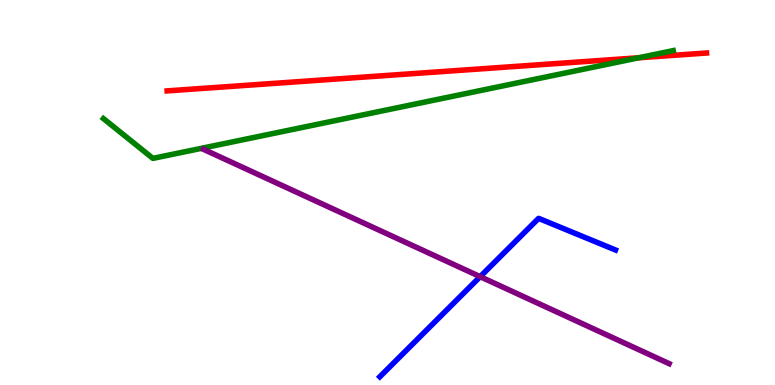[{'lines': ['blue', 'red'], 'intersections': []}, {'lines': ['green', 'red'], 'intersections': [{'x': 8.24, 'y': 8.5}]}, {'lines': ['purple', 'red'], 'intersections': []}, {'lines': ['blue', 'green'], 'intersections': []}, {'lines': ['blue', 'purple'], 'intersections': [{'x': 6.2, 'y': 2.81}]}, {'lines': ['green', 'purple'], 'intersections': []}]